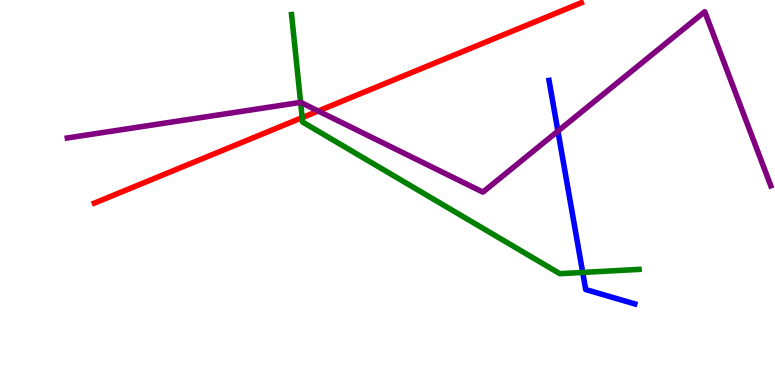[{'lines': ['blue', 'red'], 'intersections': []}, {'lines': ['green', 'red'], 'intersections': [{'x': 3.9, 'y': 6.95}]}, {'lines': ['purple', 'red'], 'intersections': [{'x': 4.11, 'y': 7.12}]}, {'lines': ['blue', 'green'], 'intersections': [{'x': 7.52, 'y': 2.92}]}, {'lines': ['blue', 'purple'], 'intersections': [{'x': 7.2, 'y': 6.59}]}, {'lines': ['green', 'purple'], 'intersections': [{'x': 3.88, 'y': 7.34}]}]